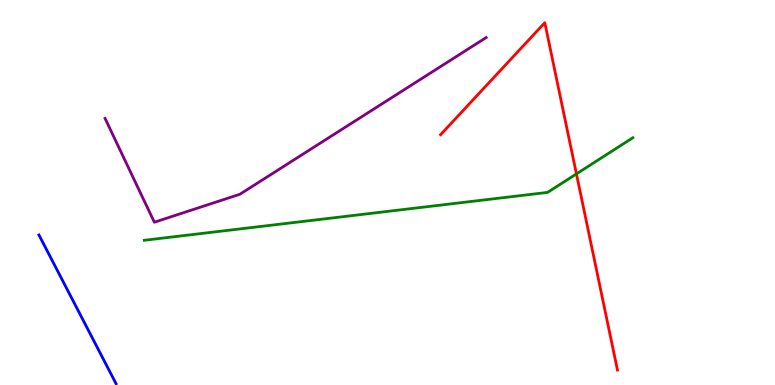[{'lines': ['blue', 'red'], 'intersections': []}, {'lines': ['green', 'red'], 'intersections': [{'x': 7.44, 'y': 5.48}]}, {'lines': ['purple', 'red'], 'intersections': []}, {'lines': ['blue', 'green'], 'intersections': []}, {'lines': ['blue', 'purple'], 'intersections': []}, {'lines': ['green', 'purple'], 'intersections': []}]